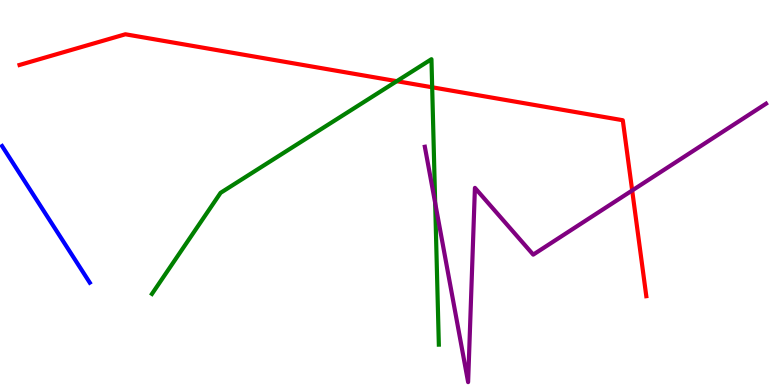[{'lines': ['blue', 'red'], 'intersections': []}, {'lines': ['green', 'red'], 'intersections': [{'x': 5.12, 'y': 7.89}, {'x': 5.58, 'y': 7.73}]}, {'lines': ['purple', 'red'], 'intersections': [{'x': 8.16, 'y': 5.05}]}, {'lines': ['blue', 'green'], 'intersections': []}, {'lines': ['blue', 'purple'], 'intersections': []}, {'lines': ['green', 'purple'], 'intersections': [{'x': 5.62, 'y': 4.73}]}]